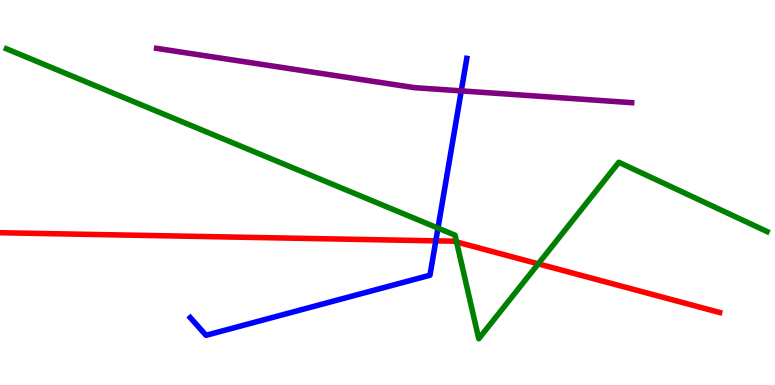[{'lines': ['blue', 'red'], 'intersections': [{'x': 5.62, 'y': 3.74}]}, {'lines': ['green', 'red'], 'intersections': [{'x': 5.89, 'y': 3.72}, {'x': 6.94, 'y': 3.15}]}, {'lines': ['purple', 'red'], 'intersections': []}, {'lines': ['blue', 'green'], 'intersections': [{'x': 5.65, 'y': 4.08}]}, {'lines': ['blue', 'purple'], 'intersections': [{'x': 5.95, 'y': 7.64}]}, {'lines': ['green', 'purple'], 'intersections': []}]